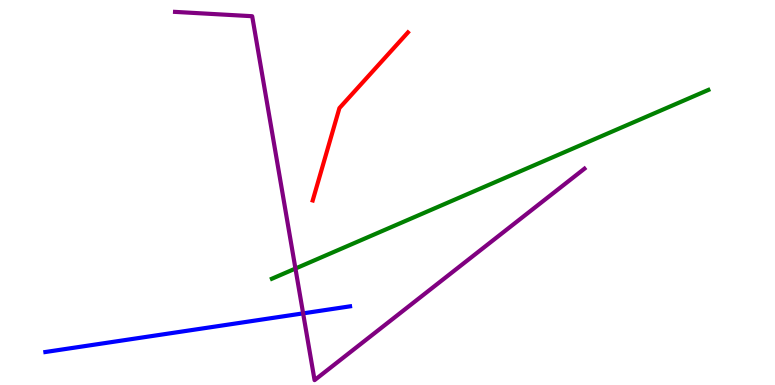[{'lines': ['blue', 'red'], 'intersections': []}, {'lines': ['green', 'red'], 'intersections': []}, {'lines': ['purple', 'red'], 'intersections': []}, {'lines': ['blue', 'green'], 'intersections': []}, {'lines': ['blue', 'purple'], 'intersections': [{'x': 3.91, 'y': 1.86}]}, {'lines': ['green', 'purple'], 'intersections': [{'x': 3.81, 'y': 3.02}]}]